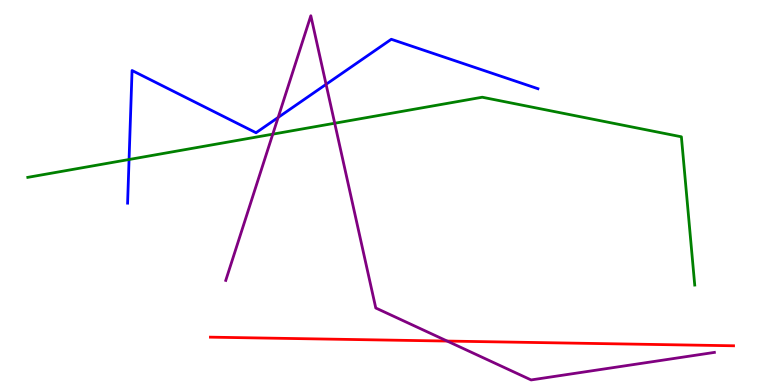[{'lines': ['blue', 'red'], 'intersections': []}, {'lines': ['green', 'red'], 'intersections': []}, {'lines': ['purple', 'red'], 'intersections': [{'x': 5.77, 'y': 1.14}]}, {'lines': ['blue', 'green'], 'intersections': [{'x': 1.67, 'y': 5.86}]}, {'lines': ['blue', 'purple'], 'intersections': [{'x': 3.59, 'y': 6.95}, {'x': 4.21, 'y': 7.81}]}, {'lines': ['green', 'purple'], 'intersections': [{'x': 3.52, 'y': 6.52}, {'x': 4.32, 'y': 6.8}]}]